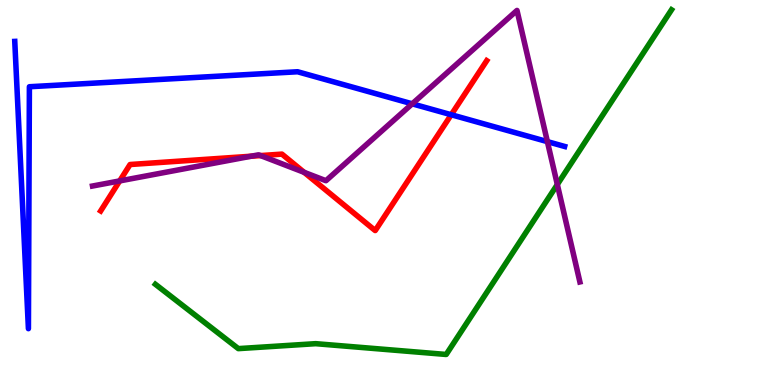[{'lines': ['blue', 'red'], 'intersections': [{'x': 5.82, 'y': 7.02}]}, {'lines': ['green', 'red'], 'intersections': []}, {'lines': ['purple', 'red'], 'intersections': [{'x': 1.54, 'y': 5.3}, {'x': 3.24, 'y': 5.94}, {'x': 3.36, 'y': 5.96}, {'x': 3.92, 'y': 5.52}]}, {'lines': ['blue', 'green'], 'intersections': []}, {'lines': ['blue', 'purple'], 'intersections': [{'x': 5.32, 'y': 7.3}, {'x': 7.06, 'y': 6.32}]}, {'lines': ['green', 'purple'], 'intersections': [{'x': 7.19, 'y': 5.21}]}]